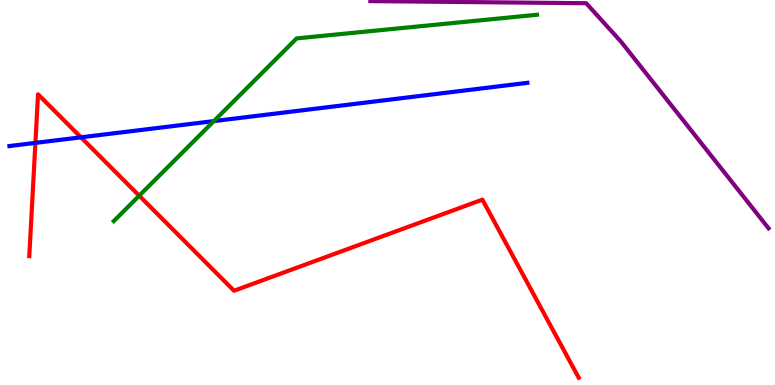[{'lines': ['blue', 'red'], 'intersections': [{'x': 0.457, 'y': 6.29}, {'x': 1.04, 'y': 6.43}]}, {'lines': ['green', 'red'], 'intersections': [{'x': 1.8, 'y': 4.92}]}, {'lines': ['purple', 'red'], 'intersections': []}, {'lines': ['blue', 'green'], 'intersections': [{'x': 2.76, 'y': 6.85}]}, {'lines': ['blue', 'purple'], 'intersections': []}, {'lines': ['green', 'purple'], 'intersections': []}]